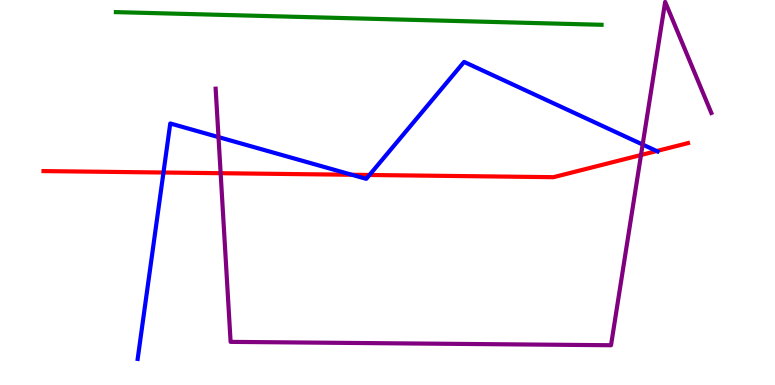[{'lines': ['blue', 'red'], 'intersections': [{'x': 2.11, 'y': 5.52}, {'x': 4.54, 'y': 5.46}, {'x': 4.77, 'y': 5.46}, {'x': 8.47, 'y': 6.08}]}, {'lines': ['green', 'red'], 'intersections': []}, {'lines': ['purple', 'red'], 'intersections': [{'x': 2.85, 'y': 5.5}, {'x': 8.27, 'y': 5.97}]}, {'lines': ['blue', 'green'], 'intersections': []}, {'lines': ['blue', 'purple'], 'intersections': [{'x': 2.82, 'y': 6.44}, {'x': 8.29, 'y': 6.25}]}, {'lines': ['green', 'purple'], 'intersections': []}]